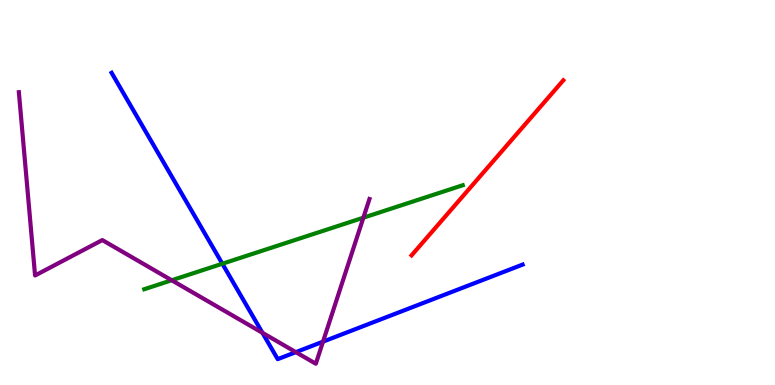[{'lines': ['blue', 'red'], 'intersections': []}, {'lines': ['green', 'red'], 'intersections': []}, {'lines': ['purple', 'red'], 'intersections': []}, {'lines': ['blue', 'green'], 'intersections': [{'x': 2.87, 'y': 3.15}]}, {'lines': ['blue', 'purple'], 'intersections': [{'x': 3.39, 'y': 1.36}, {'x': 3.82, 'y': 0.853}, {'x': 4.17, 'y': 1.13}]}, {'lines': ['green', 'purple'], 'intersections': [{'x': 2.22, 'y': 2.72}, {'x': 4.69, 'y': 4.35}]}]